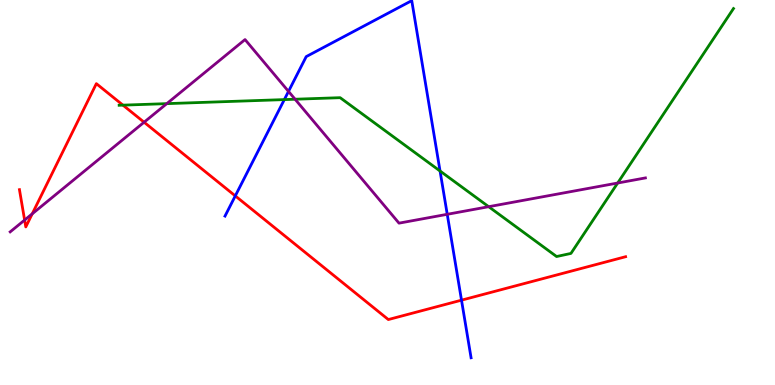[{'lines': ['blue', 'red'], 'intersections': [{'x': 3.04, 'y': 4.91}, {'x': 5.95, 'y': 2.2}]}, {'lines': ['green', 'red'], 'intersections': [{'x': 1.59, 'y': 7.27}]}, {'lines': ['purple', 'red'], 'intersections': [{'x': 0.318, 'y': 4.28}, {'x': 0.416, 'y': 4.45}, {'x': 1.86, 'y': 6.83}]}, {'lines': ['blue', 'green'], 'intersections': [{'x': 3.67, 'y': 7.41}, {'x': 5.68, 'y': 5.56}]}, {'lines': ['blue', 'purple'], 'intersections': [{'x': 3.72, 'y': 7.63}, {'x': 5.77, 'y': 4.43}]}, {'lines': ['green', 'purple'], 'intersections': [{'x': 2.15, 'y': 7.31}, {'x': 3.81, 'y': 7.42}, {'x': 6.31, 'y': 4.63}, {'x': 7.97, 'y': 5.25}]}]